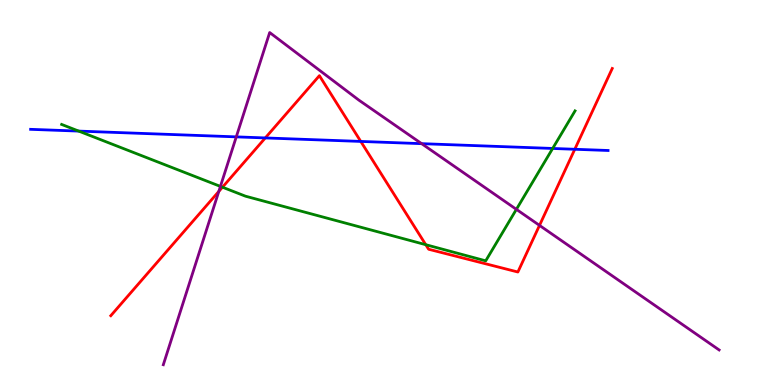[{'lines': ['blue', 'red'], 'intersections': [{'x': 3.42, 'y': 6.42}, {'x': 4.66, 'y': 6.33}, {'x': 7.42, 'y': 6.12}]}, {'lines': ['green', 'red'], 'intersections': [{'x': 2.87, 'y': 5.14}, {'x': 5.49, 'y': 3.64}]}, {'lines': ['purple', 'red'], 'intersections': [{'x': 2.82, 'y': 5.03}, {'x': 6.96, 'y': 4.15}]}, {'lines': ['blue', 'green'], 'intersections': [{'x': 1.02, 'y': 6.59}, {'x': 7.13, 'y': 6.14}]}, {'lines': ['blue', 'purple'], 'intersections': [{'x': 3.05, 'y': 6.45}, {'x': 5.44, 'y': 6.27}]}, {'lines': ['green', 'purple'], 'intersections': [{'x': 2.84, 'y': 5.16}, {'x': 6.66, 'y': 4.56}]}]